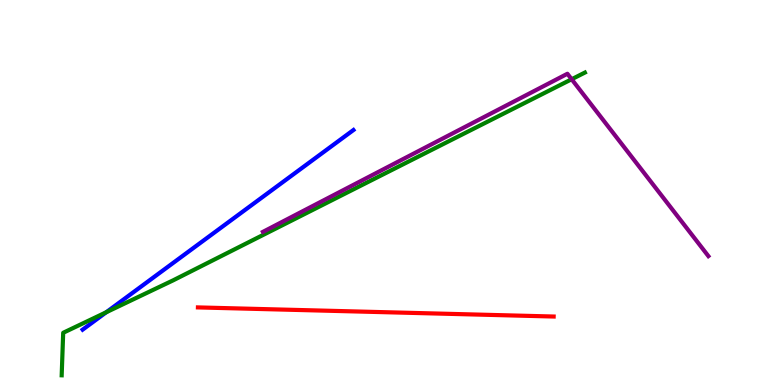[{'lines': ['blue', 'red'], 'intersections': []}, {'lines': ['green', 'red'], 'intersections': []}, {'lines': ['purple', 'red'], 'intersections': []}, {'lines': ['blue', 'green'], 'intersections': [{'x': 1.37, 'y': 1.89}]}, {'lines': ['blue', 'purple'], 'intersections': []}, {'lines': ['green', 'purple'], 'intersections': [{'x': 7.38, 'y': 7.94}]}]